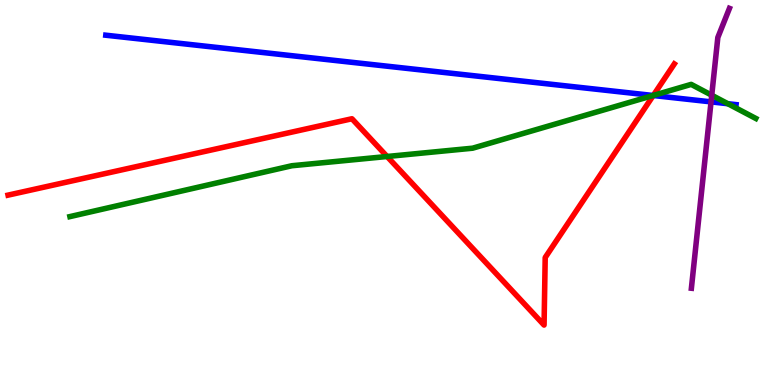[{'lines': ['blue', 'red'], 'intersections': [{'x': 8.43, 'y': 7.52}]}, {'lines': ['green', 'red'], 'intersections': [{'x': 4.99, 'y': 5.94}, {'x': 8.43, 'y': 7.52}]}, {'lines': ['purple', 'red'], 'intersections': []}, {'lines': ['blue', 'green'], 'intersections': [{'x': 8.43, 'y': 7.52}, {'x': 9.39, 'y': 7.31}]}, {'lines': ['blue', 'purple'], 'intersections': [{'x': 9.17, 'y': 7.35}]}, {'lines': ['green', 'purple'], 'intersections': [{'x': 9.18, 'y': 7.53}]}]